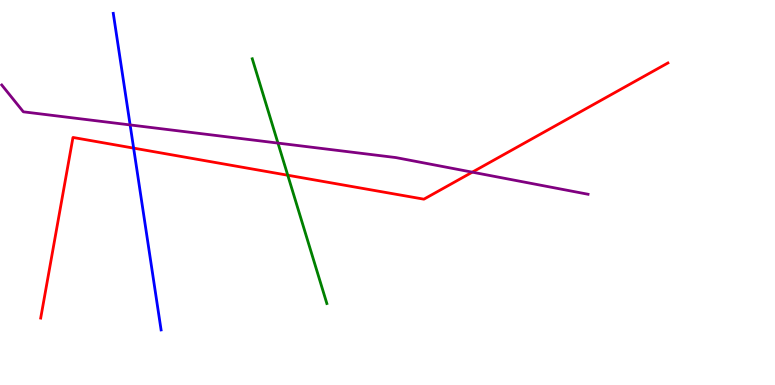[{'lines': ['blue', 'red'], 'intersections': [{'x': 1.72, 'y': 6.15}]}, {'lines': ['green', 'red'], 'intersections': [{'x': 3.71, 'y': 5.45}]}, {'lines': ['purple', 'red'], 'intersections': [{'x': 6.09, 'y': 5.53}]}, {'lines': ['blue', 'green'], 'intersections': []}, {'lines': ['blue', 'purple'], 'intersections': [{'x': 1.68, 'y': 6.76}]}, {'lines': ['green', 'purple'], 'intersections': [{'x': 3.59, 'y': 6.28}]}]